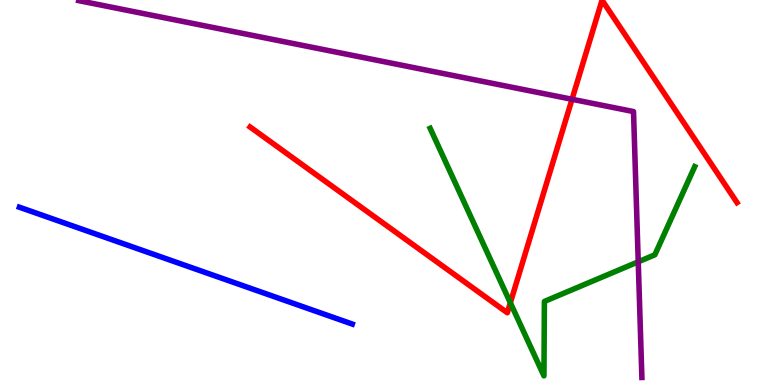[{'lines': ['blue', 'red'], 'intersections': []}, {'lines': ['green', 'red'], 'intersections': [{'x': 6.59, 'y': 2.14}]}, {'lines': ['purple', 'red'], 'intersections': [{'x': 7.38, 'y': 7.42}]}, {'lines': ['blue', 'green'], 'intersections': []}, {'lines': ['blue', 'purple'], 'intersections': []}, {'lines': ['green', 'purple'], 'intersections': [{'x': 8.24, 'y': 3.2}]}]